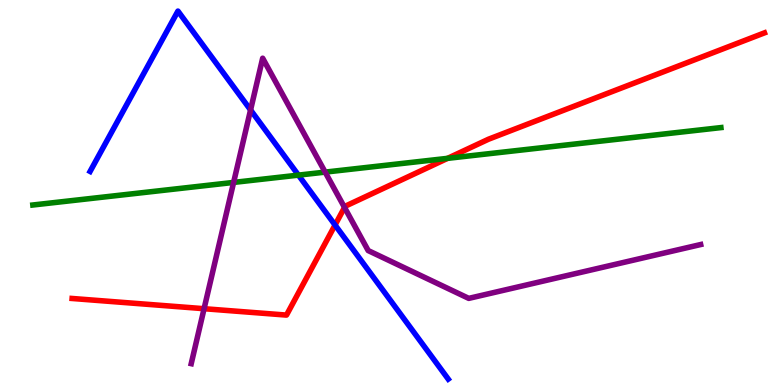[{'lines': ['blue', 'red'], 'intersections': [{'x': 4.32, 'y': 4.16}]}, {'lines': ['green', 'red'], 'intersections': [{'x': 5.78, 'y': 5.89}]}, {'lines': ['purple', 'red'], 'intersections': [{'x': 2.63, 'y': 1.98}, {'x': 4.45, 'y': 4.61}]}, {'lines': ['blue', 'green'], 'intersections': [{'x': 3.85, 'y': 5.45}]}, {'lines': ['blue', 'purple'], 'intersections': [{'x': 3.23, 'y': 7.14}]}, {'lines': ['green', 'purple'], 'intersections': [{'x': 3.01, 'y': 5.26}, {'x': 4.2, 'y': 5.53}]}]